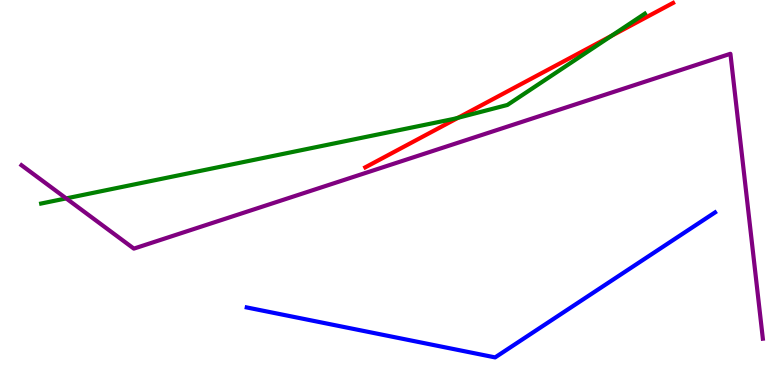[{'lines': ['blue', 'red'], 'intersections': []}, {'lines': ['green', 'red'], 'intersections': [{'x': 5.91, 'y': 6.94}, {'x': 7.89, 'y': 9.07}]}, {'lines': ['purple', 'red'], 'intersections': []}, {'lines': ['blue', 'green'], 'intersections': []}, {'lines': ['blue', 'purple'], 'intersections': []}, {'lines': ['green', 'purple'], 'intersections': [{'x': 0.854, 'y': 4.85}]}]